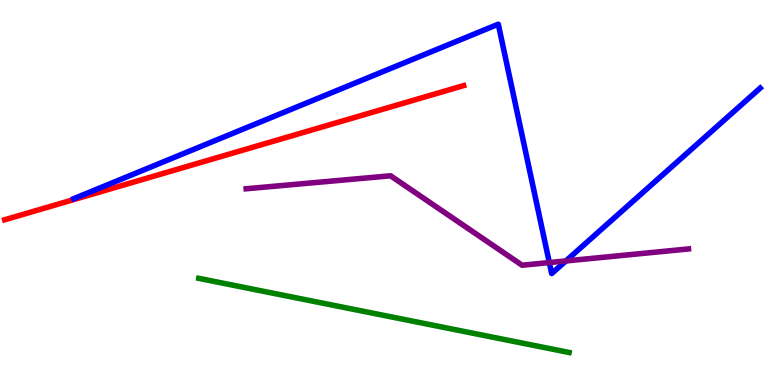[{'lines': ['blue', 'red'], 'intersections': []}, {'lines': ['green', 'red'], 'intersections': []}, {'lines': ['purple', 'red'], 'intersections': []}, {'lines': ['blue', 'green'], 'intersections': []}, {'lines': ['blue', 'purple'], 'intersections': [{'x': 7.09, 'y': 3.18}, {'x': 7.3, 'y': 3.22}]}, {'lines': ['green', 'purple'], 'intersections': []}]